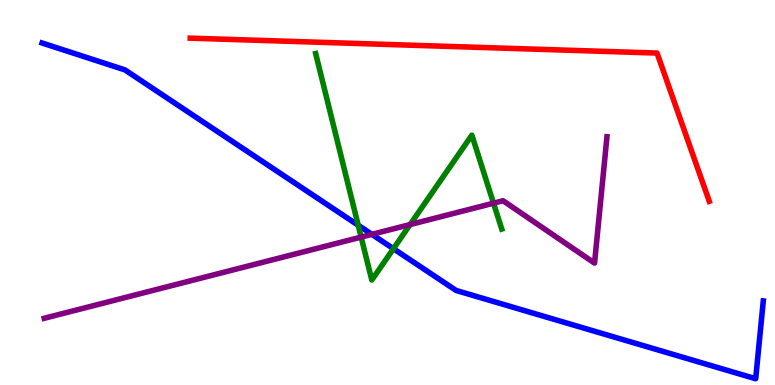[{'lines': ['blue', 'red'], 'intersections': []}, {'lines': ['green', 'red'], 'intersections': []}, {'lines': ['purple', 'red'], 'intersections': []}, {'lines': ['blue', 'green'], 'intersections': [{'x': 4.62, 'y': 4.15}, {'x': 5.08, 'y': 3.54}]}, {'lines': ['blue', 'purple'], 'intersections': [{'x': 4.8, 'y': 3.91}]}, {'lines': ['green', 'purple'], 'intersections': [{'x': 4.66, 'y': 3.84}, {'x': 5.29, 'y': 4.17}, {'x': 6.37, 'y': 4.72}]}]